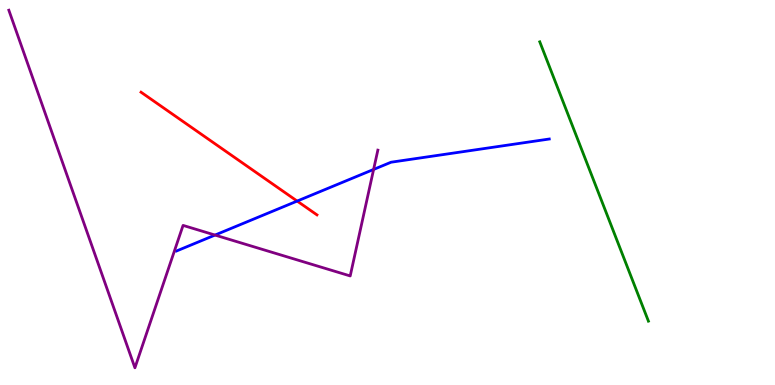[{'lines': ['blue', 'red'], 'intersections': [{'x': 3.83, 'y': 4.78}]}, {'lines': ['green', 'red'], 'intersections': []}, {'lines': ['purple', 'red'], 'intersections': []}, {'lines': ['blue', 'green'], 'intersections': []}, {'lines': ['blue', 'purple'], 'intersections': [{'x': 2.77, 'y': 3.89}, {'x': 4.82, 'y': 5.6}]}, {'lines': ['green', 'purple'], 'intersections': []}]